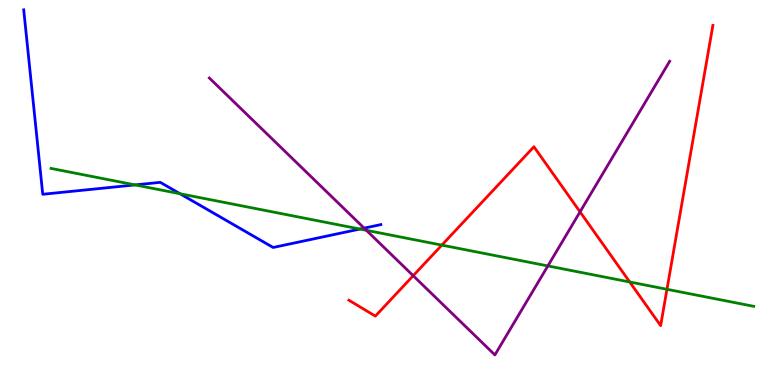[{'lines': ['blue', 'red'], 'intersections': []}, {'lines': ['green', 'red'], 'intersections': [{'x': 5.7, 'y': 3.63}, {'x': 8.13, 'y': 2.68}, {'x': 8.61, 'y': 2.49}]}, {'lines': ['purple', 'red'], 'intersections': [{'x': 5.33, 'y': 2.84}, {'x': 7.48, 'y': 4.5}]}, {'lines': ['blue', 'green'], 'intersections': [{'x': 1.74, 'y': 5.2}, {'x': 2.32, 'y': 4.97}, {'x': 4.64, 'y': 4.05}]}, {'lines': ['blue', 'purple'], 'intersections': [{'x': 4.7, 'y': 4.07}]}, {'lines': ['green', 'purple'], 'intersections': [{'x': 4.73, 'y': 4.02}, {'x': 7.07, 'y': 3.09}]}]